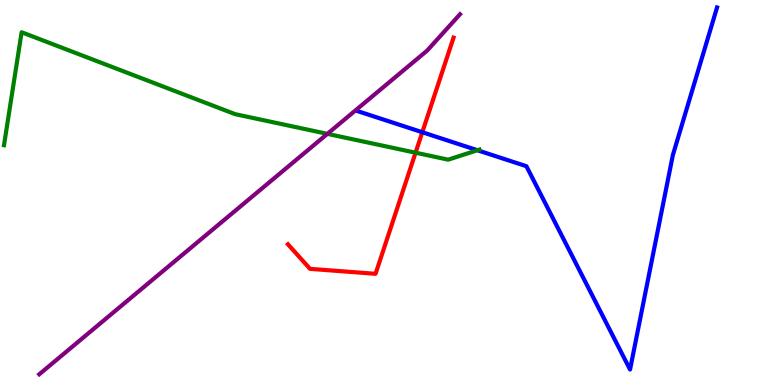[{'lines': ['blue', 'red'], 'intersections': [{'x': 5.45, 'y': 6.57}]}, {'lines': ['green', 'red'], 'intersections': [{'x': 5.36, 'y': 6.03}]}, {'lines': ['purple', 'red'], 'intersections': []}, {'lines': ['blue', 'green'], 'intersections': [{'x': 6.16, 'y': 6.1}]}, {'lines': ['blue', 'purple'], 'intersections': []}, {'lines': ['green', 'purple'], 'intersections': [{'x': 4.22, 'y': 6.52}]}]